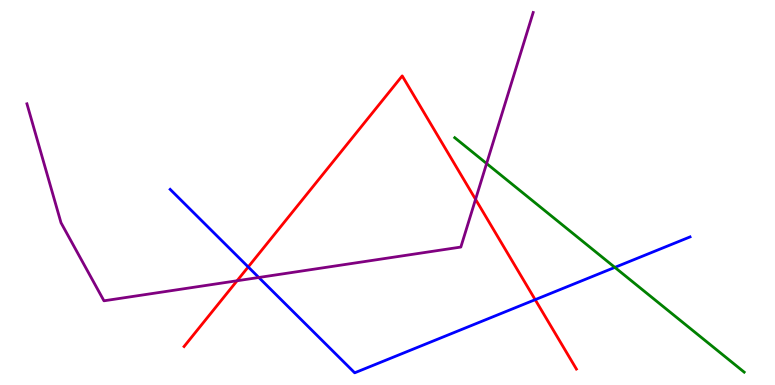[{'lines': ['blue', 'red'], 'intersections': [{'x': 3.2, 'y': 3.07}, {'x': 6.91, 'y': 2.22}]}, {'lines': ['green', 'red'], 'intersections': []}, {'lines': ['purple', 'red'], 'intersections': [{'x': 3.06, 'y': 2.71}, {'x': 6.14, 'y': 4.82}]}, {'lines': ['blue', 'green'], 'intersections': [{'x': 7.93, 'y': 3.05}]}, {'lines': ['blue', 'purple'], 'intersections': [{'x': 3.34, 'y': 2.79}]}, {'lines': ['green', 'purple'], 'intersections': [{'x': 6.28, 'y': 5.75}]}]